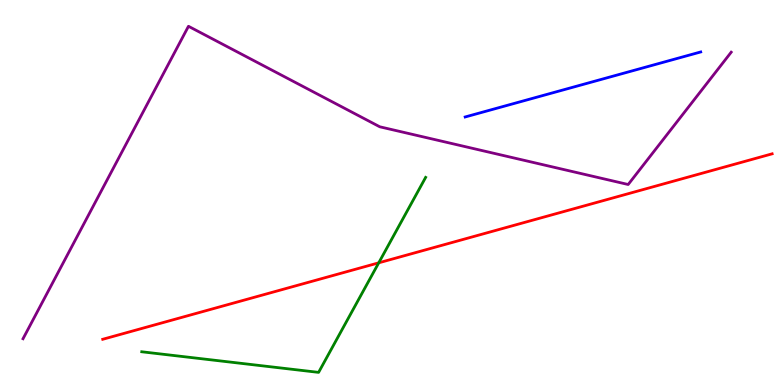[{'lines': ['blue', 'red'], 'intersections': []}, {'lines': ['green', 'red'], 'intersections': [{'x': 4.89, 'y': 3.17}]}, {'lines': ['purple', 'red'], 'intersections': []}, {'lines': ['blue', 'green'], 'intersections': []}, {'lines': ['blue', 'purple'], 'intersections': []}, {'lines': ['green', 'purple'], 'intersections': []}]